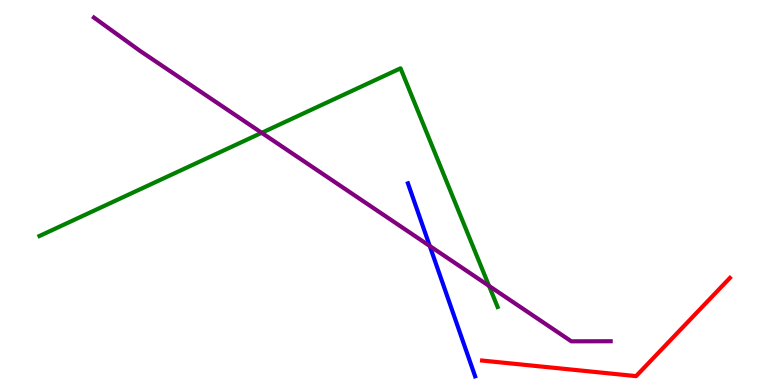[{'lines': ['blue', 'red'], 'intersections': []}, {'lines': ['green', 'red'], 'intersections': []}, {'lines': ['purple', 'red'], 'intersections': []}, {'lines': ['blue', 'green'], 'intersections': []}, {'lines': ['blue', 'purple'], 'intersections': [{'x': 5.55, 'y': 3.61}]}, {'lines': ['green', 'purple'], 'intersections': [{'x': 3.38, 'y': 6.55}, {'x': 6.31, 'y': 2.57}]}]